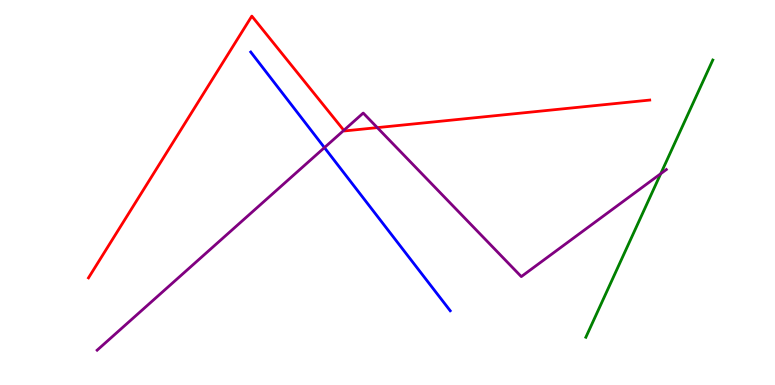[{'lines': ['blue', 'red'], 'intersections': []}, {'lines': ['green', 'red'], 'intersections': []}, {'lines': ['purple', 'red'], 'intersections': [{'x': 4.44, 'y': 6.61}, {'x': 4.87, 'y': 6.69}]}, {'lines': ['blue', 'green'], 'intersections': []}, {'lines': ['blue', 'purple'], 'intersections': [{'x': 4.19, 'y': 6.17}]}, {'lines': ['green', 'purple'], 'intersections': [{'x': 8.53, 'y': 5.49}]}]